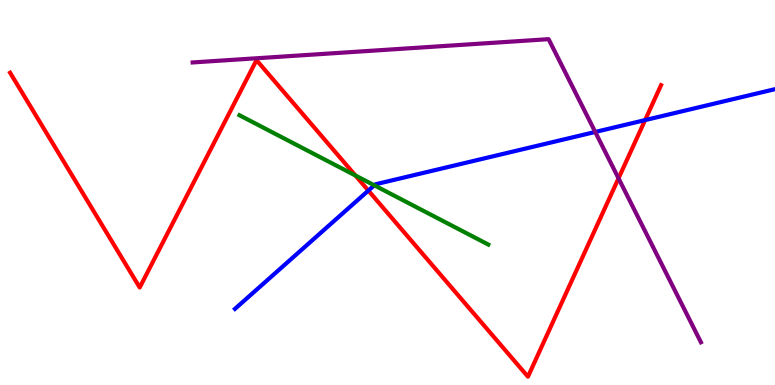[{'lines': ['blue', 'red'], 'intersections': [{'x': 4.75, 'y': 5.05}, {'x': 8.32, 'y': 6.88}]}, {'lines': ['green', 'red'], 'intersections': [{'x': 4.59, 'y': 5.44}]}, {'lines': ['purple', 'red'], 'intersections': [{'x': 7.98, 'y': 5.37}]}, {'lines': ['blue', 'green'], 'intersections': [{'x': 4.83, 'y': 5.19}]}, {'lines': ['blue', 'purple'], 'intersections': [{'x': 7.68, 'y': 6.57}]}, {'lines': ['green', 'purple'], 'intersections': []}]